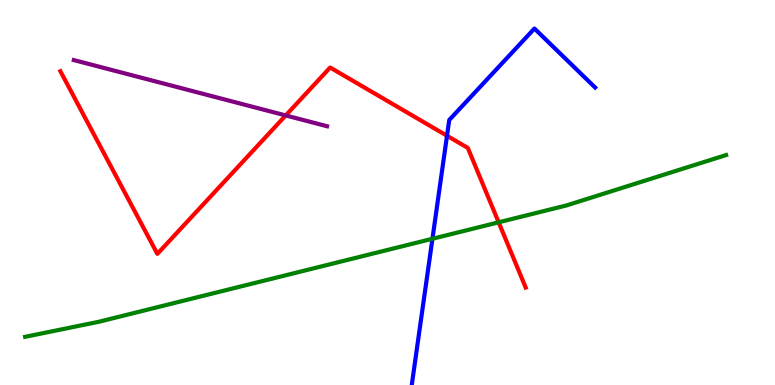[{'lines': ['blue', 'red'], 'intersections': [{'x': 5.77, 'y': 6.47}]}, {'lines': ['green', 'red'], 'intersections': [{'x': 6.43, 'y': 4.23}]}, {'lines': ['purple', 'red'], 'intersections': [{'x': 3.69, 'y': 7.0}]}, {'lines': ['blue', 'green'], 'intersections': [{'x': 5.58, 'y': 3.8}]}, {'lines': ['blue', 'purple'], 'intersections': []}, {'lines': ['green', 'purple'], 'intersections': []}]